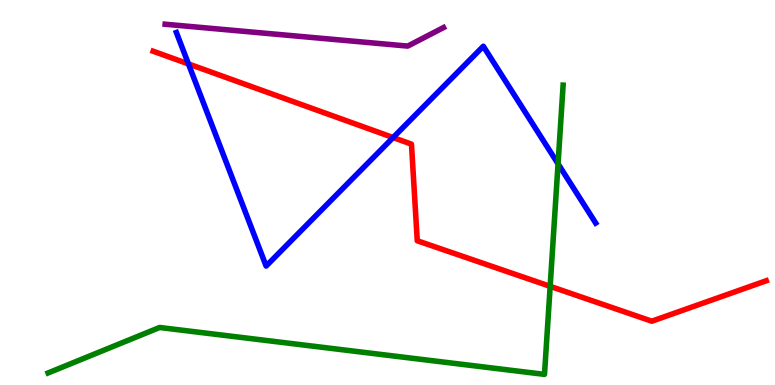[{'lines': ['blue', 'red'], 'intersections': [{'x': 2.43, 'y': 8.34}, {'x': 5.07, 'y': 6.43}]}, {'lines': ['green', 'red'], 'intersections': [{'x': 7.1, 'y': 2.56}]}, {'lines': ['purple', 'red'], 'intersections': []}, {'lines': ['blue', 'green'], 'intersections': [{'x': 7.2, 'y': 5.74}]}, {'lines': ['blue', 'purple'], 'intersections': []}, {'lines': ['green', 'purple'], 'intersections': []}]